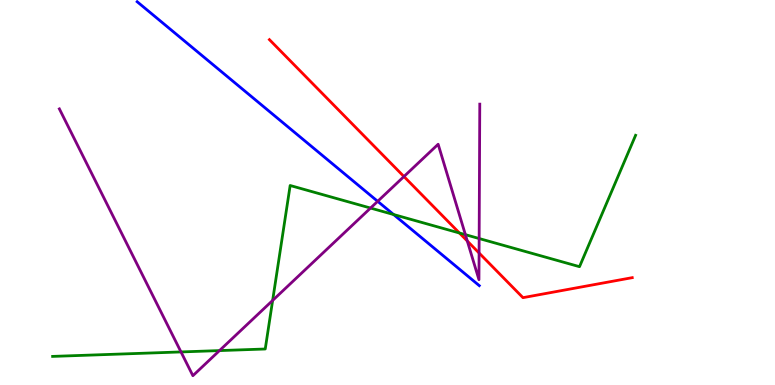[{'lines': ['blue', 'red'], 'intersections': []}, {'lines': ['green', 'red'], 'intersections': [{'x': 5.93, 'y': 3.95}]}, {'lines': ['purple', 'red'], 'intersections': [{'x': 5.21, 'y': 5.41}, {'x': 6.03, 'y': 3.74}, {'x': 6.18, 'y': 3.43}]}, {'lines': ['blue', 'green'], 'intersections': [{'x': 5.08, 'y': 4.43}]}, {'lines': ['blue', 'purple'], 'intersections': [{'x': 4.87, 'y': 4.77}]}, {'lines': ['green', 'purple'], 'intersections': [{'x': 2.34, 'y': 0.859}, {'x': 2.83, 'y': 0.894}, {'x': 3.52, 'y': 2.2}, {'x': 4.78, 'y': 4.6}, {'x': 6.01, 'y': 3.9}, {'x': 6.18, 'y': 3.8}]}]